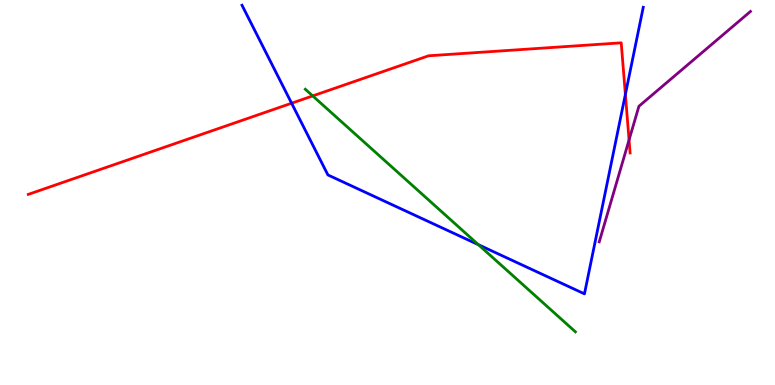[{'lines': ['blue', 'red'], 'intersections': [{'x': 3.76, 'y': 7.32}, {'x': 8.07, 'y': 7.55}]}, {'lines': ['green', 'red'], 'intersections': [{'x': 4.04, 'y': 7.51}]}, {'lines': ['purple', 'red'], 'intersections': [{'x': 8.12, 'y': 6.37}]}, {'lines': ['blue', 'green'], 'intersections': [{'x': 6.17, 'y': 3.64}]}, {'lines': ['blue', 'purple'], 'intersections': []}, {'lines': ['green', 'purple'], 'intersections': []}]